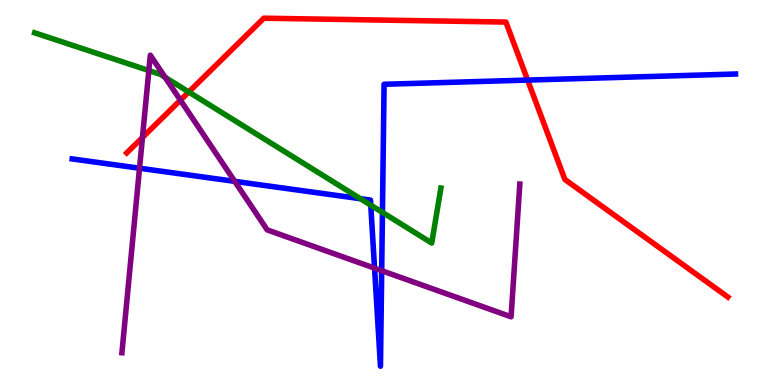[{'lines': ['blue', 'red'], 'intersections': [{'x': 6.81, 'y': 7.92}]}, {'lines': ['green', 'red'], 'intersections': [{'x': 2.44, 'y': 7.61}]}, {'lines': ['purple', 'red'], 'intersections': [{'x': 1.84, 'y': 6.43}, {'x': 2.33, 'y': 7.4}]}, {'lines': ['blue', 'green'], 'intersections': [{'x': 4.65, 'y': 4.84}, {'x': 4.78, 'y': 4.67}, {'x': 4.93, 'y': 4.48}]}, {'lines': ['blue', 'purple'], 'intersections': [{'x': 1.8, 'y': 5.63}, {'x': 3.03, 'y': 5.29}, {'x': 4.83, 'y': 3.04}, {'x': 4.93, 'y': 2.97}]}, {'lines': ['green', 'purple'], 'intersections': [{'x': 1.92, 'y': 8.17}, {'x': 2.13, 'y': 7.99}]}]